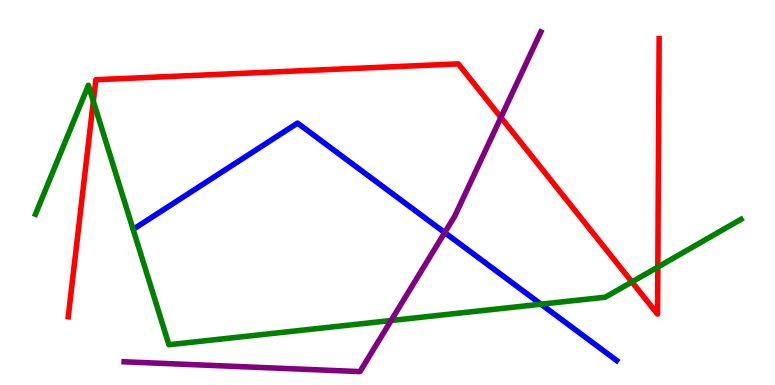[{'lines': ['blue', 'red'], 'intersections': []}, {'lines': ['green', 'red'], 'intersections': [{'x': 1.2, 'y': 7.37}, {'x': 8.15, 'y': 2.68}, {'x': 8.49, 'y': 3.06}]}, {'lines': ['purple', 'red'], 'intersections': [{'x': 6.46, 'y': 6.95}]}, {'lines': ['blue', 'green'], 'intersections': [{'x': 6.98, 'y': 2.1}]}, {'lines': ['blue', 'purple'], 'intersections': [{'x': 5.74, 'y': 3.96}]}, {'lines': ['green', 'purple'], 'intersections': [{'x': 5.05, 'y': 1.67}]}]